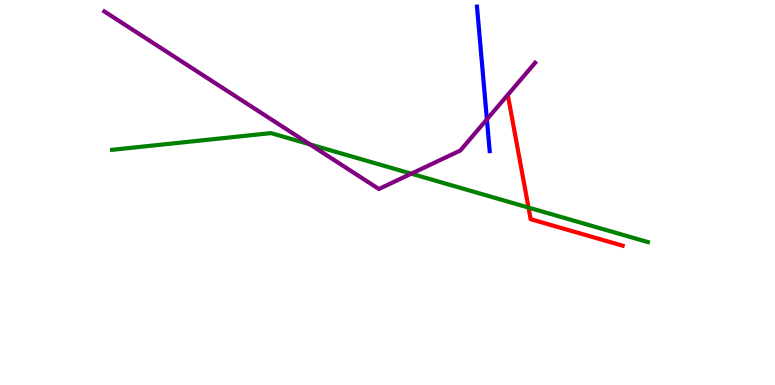[{'lines': ['blue', 'red'], 'intersections': []}, {'lines': ['green', 'red'], 'intersections': [{'x': 6.82, 'y': 4.61}]}, {'lines': ['purple', 'red'], 'intersections': []}, {'lines': ['blue', 'green'], 'intersections': []}, {'lines': ['blue', 'purple'], 'intersections': [{'x': 6.28, 'y': 6.9}]}, {'lines': ['green', 'purple'], 'intersections': [{'x': 4.0, 'y': 6.25}, {'x': 5.31, 'y': 5.49}]}]